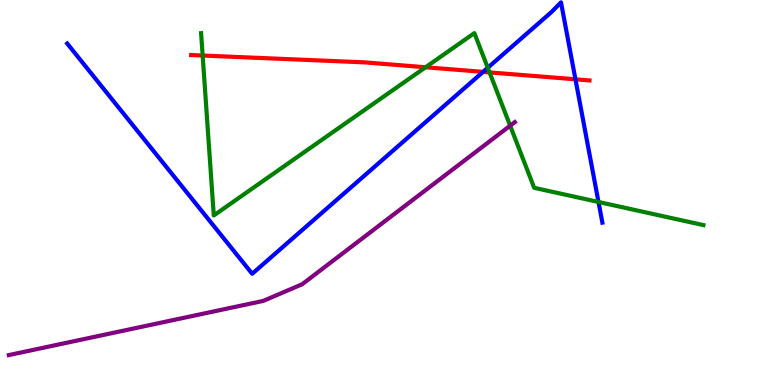[{'lines': ['blue', 'red'], 'intersections': [{'x': 6.23, 'y': 8.13}, {'x': 7.43, 'y': 7.94}]}, {'lines': ['green', 'red'], 'intersections': [{'x': 2.61, 'y': 8.56}, {'x': 5.49, 'y': 8.25}, {'x': 6.32, 'y': 8.12}]}, {'lines': ['purple', 'red'], 'intersections': []}, {'lines': ['blue', 'green'], 'intersections': [{'x': 6.29, 'y': 8.24}, {'x': 7.72, 'y': 4.75}]}, {'lines': ['blue', 'purple'], 'intersections': []}, {'lines': ['green', 'purple'], 'intersections': [{'x': 6.58, 'y': 6.74}]}]